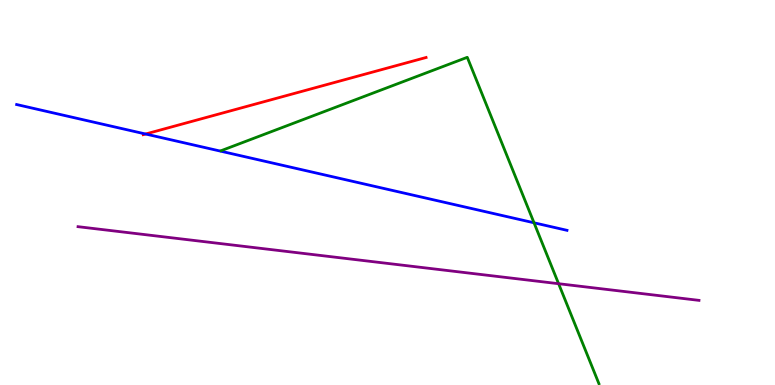[{'lines': ['blue', 'red'], 'intersections': [{'x': 1.88, 'y': 6.52}]}, {'lines': ['green', 'red'], 'intersections': []}, {'lines': ['purple', 'red'], 'intersections': []}, {'lines': ['blue', 'green'], 'intersections': [{'x': 6.89, 'y': 4.21}]}, {'lines': ['blue', 'purple'], 'intersections': []}, {'lines': ['green', 'purple'], 'intersections': [{'x': 7.21, 'y': 2.63}]}]